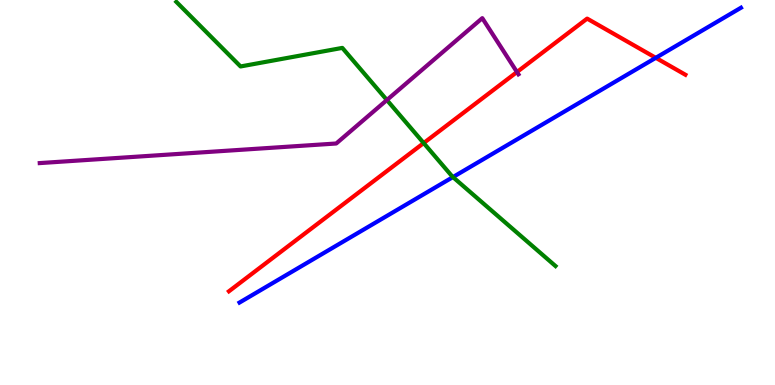[{'lines': ['blue', 'red'], 'intersections': [{'x': 8.46, 'y': 8.5}]}, {'lines': ['green', 'red'], 'intersections': [{'x': 5.47, 'y': 6.28}]}, {'lines': ['purple', 'red'], 'intersections': [{'x': 6.67, 'y': 8.13}]}, {'lines': ['blue', 'green'], 'intersections': [{'x': 5.84, 'y': 5.4}]}, {'lines': ['blue', 'purple'], 'intersections': []}, {'lines': ['green', 'purple'], 'intersections': [{'x': 4.99, 'y': 7.4}]}]